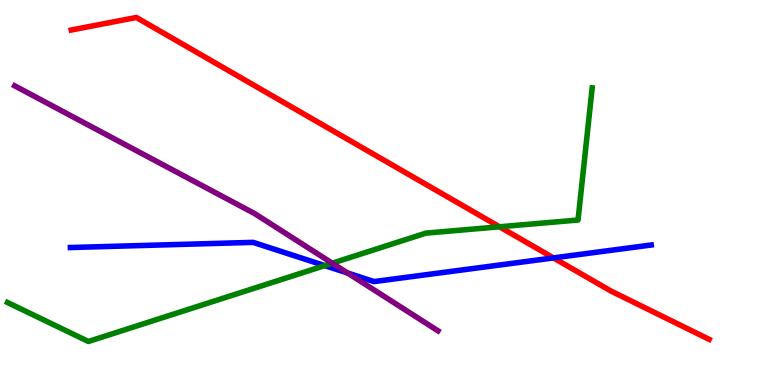[{'lines': ['blue', 'red'], 'intersections': [{'x': 7.14, 'y': 3.3}]}, {'lines': ['green', 'red'], 'intersections': [{'x': 6.45, 'y': 4.11}]}, {'lines': ['purple', 'red'], 'intersections': []}, {'lines': ['blue', 'green'], 'intersections': [{'x': 4.19, 'y': 3.1}]}, {'lines': ['blue', 'purple'], 'intersections': [{'x': 4.48, 'y': 2.91}]}, {'lines': ['green', 'purple'], 'intersections': [{'x': 4.29, 'y': 3.16}]}]